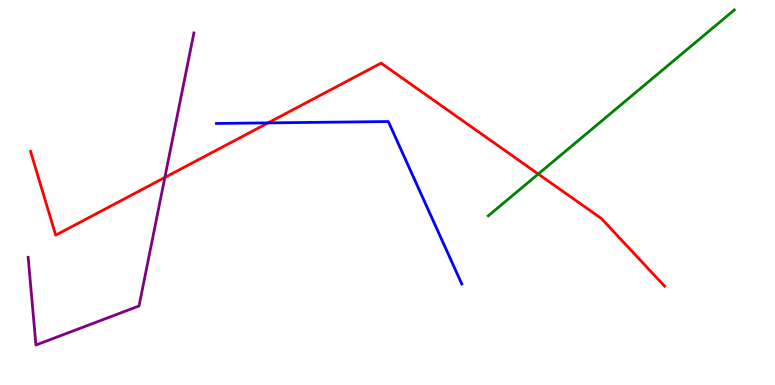[{'lines': ['blue', 'red'], 'intersections': [{'x': 3.46, 'y': 6.81}]}, {'lines': ['green', 'red'], 'intersections': [{'x': 6.95, 'y': 5.48}]}, {'lines': ['purple', 'red'], 'intersections': [{'x': 2.13, 'y': 5.39}]}, {'lines': ['blue', 'green'], 'intersections': []}, {'lines': ['blue', 'purple'], 'intersections': []}, {'lines': ['green', 'purple'], 'intersections': []}]